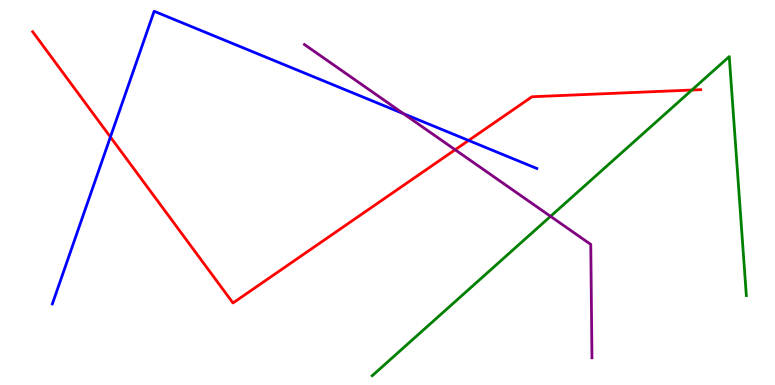[{'lines': ['blue', 'red'], 'intersections': [{'x': 1.42, 'y': 6.44}, {'x': 6.05, 'y': 6.35}]}, {'lines': ['green', 'red'], 'intersections': [{'x': 8.93, 'y': 7.66}]}, {'lines': ['purple', 'red'], 'intersections': [{'x': 5.87, 'y': 6.11}]}, {'lines': ['blue', 'green'], 'intersections': []}, {'lines': ['blue', 'purple'], 'intersections': [{'x': 5.21, 'y': 7.05}]}, {'lines': ['green', 'purple'], 'intersections': [{'x': 7.1, 'y': 4.38}]}]